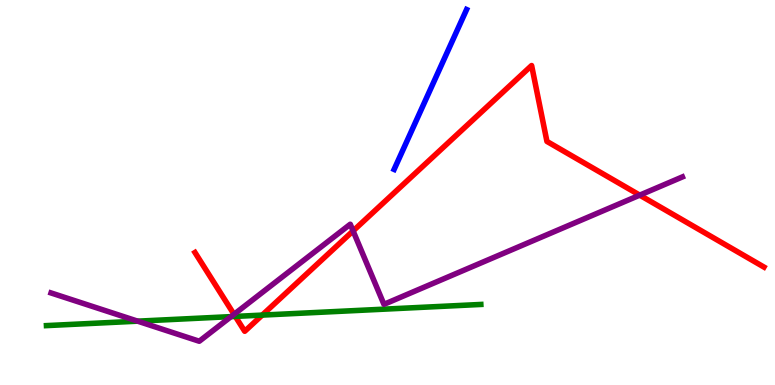[{'lines': ['blue', 'red'], 'intersections': []}, {'lines': ['green', 'red'], 'intersections': [{'x': 3.04, 'y': 1.78}, {'x': 3.38, 'y': 1.82}]}, {'lines': ['purple', 'red'], 'intersections': [{'x': 3.02, 'y': 1.84}, {'x': 4.56, 'y': 4.0}, {'x': 8.25, 'y': 4.93}]}, {'lines': ['blue', 'green'], 'intersections': []}, {'lines': ['blue', 'purple'], 'intersections': []}, {'lines': ['green', 'purple'], 'intersections': [{'x': 1.78, 'y': 1.66}, {'x': 2.98, 'y': 1.78}]}]